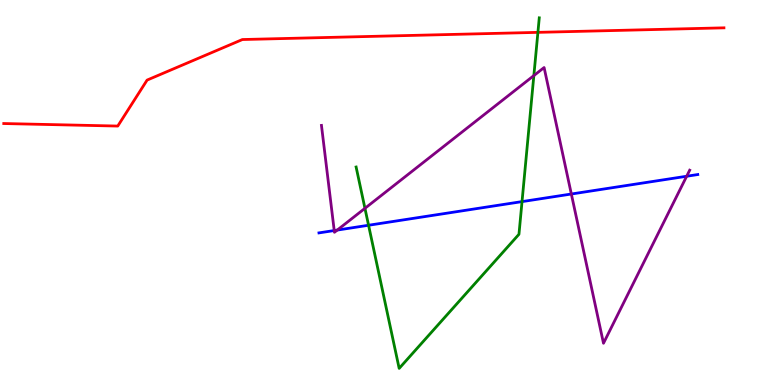[{'lines': ['blue', 'red'], 'intersections': []}, {'lines': ['green', 'red'], 'intersections': [{'x': 6.94, 'y': 9.16}]}, {'lines': ['purple', 'red'], 'intersections': []}, {'lines': ['blue', 'green'], 'intersections': [{'x': 4.76, 'y': 4.15}, {'x': 6.74, 'y': 4.76}]}, {'lines': ['blue', 'purple'], 'intersections': [{'x': 4.31, 'y': 4.01}, {'x': 4.35, 'y': 4.02}, {'x': 7.37, 'y': 4.96}, {'x': 8.86, 'y': 5.42}]}, {'lines': ['green', 'purple'], 'intersections': [{'x': 4.71, 'y': 4.59}, {'x': 6.89, 'y': 8.04}]}]